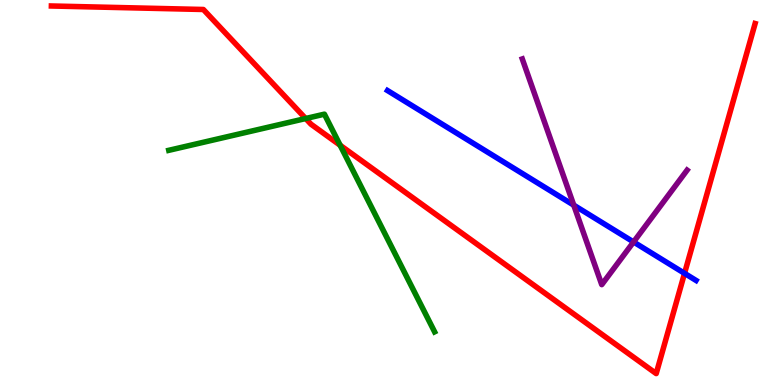[{'lines': ['blue', 'red'], 'intersections': [{'x': 8.83, 'y': 2.9}]}, {'lines': ['green', 'red'], 'intersections': [{'x': 3.94, 'y': 6.92}, {'x': 4.39, 'y': 6.23}]}, {'lines': ['purple', 'red'], 'intersections': []}, {'lines': ['blue', 'green'], 'intersections': []}, {'lines': ['blue', 'purple'], 'intersections': [{'x': 7.4, 'y': 4.67}, {'x': 8.18, 'y': 3.72}]}, {'lines': ['green', 'purple'], 'intersections': []}]